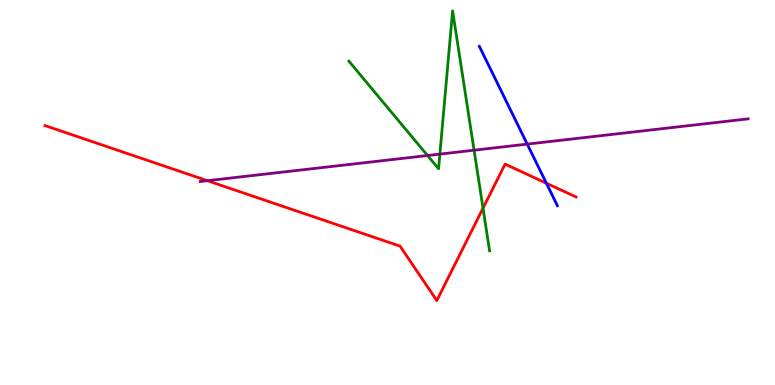[{'lines': ['blue', 'red'], 'intersections': [{'x': 7.05, 'y': 5.24}]}, {'lines': ['green', 'red'], 'intersections': [{'x': 6.23, 'y': 4.59}]}, {'lines': ['purple', 'red'], 'intersections': [{'x': 2.68, 'y': 5.31}]}, {'lines': ['blue', 'green'], 'intersections': []}, {'lines': ['blue', 'purple'], 'intersections': [{'x': 6.8, 'y': 6.26}]}, {'lines': ['green', 'purple'], 'intersections': [{'x': 5.52, 'y': 5.96}, {'x': 5.68, 'y': 6.0}, {'x': 6.12, 'y': 6.1}]}]